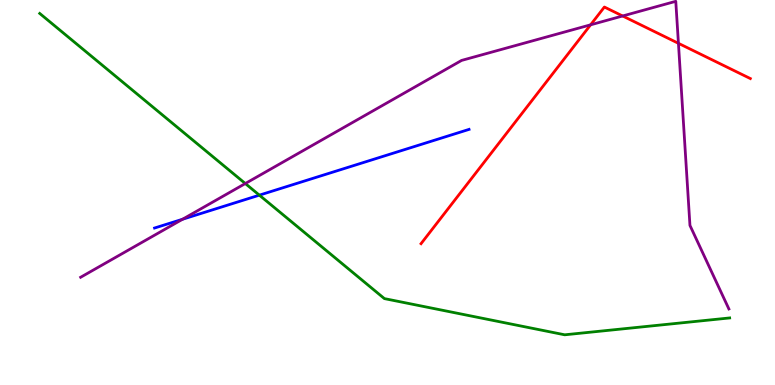[{'lines': ['blue', 'red'], 'intersections': []}, {'lines': ['green', 'red'], 'intersections': []}, {'lines': ['purple', 'red'], 'intersections': [{'x': 7.62, 'y': 9.36}, {'x': 8.03, 'y': 9.58}, {'x': 8.75, 'y': 8.87}]}, {'lines': ['blue', 'green'], 'intersections': [{'x': 3.35, 'y': 4.93}]}, {'lines': ['blue', 'purple'], 'intersections': [{'x': 2.36, 'y': 4.31}]}, {'lines': ['green', 'purple'], 'intersections': [{'x': 3.17, 'y': 5.23}]}]